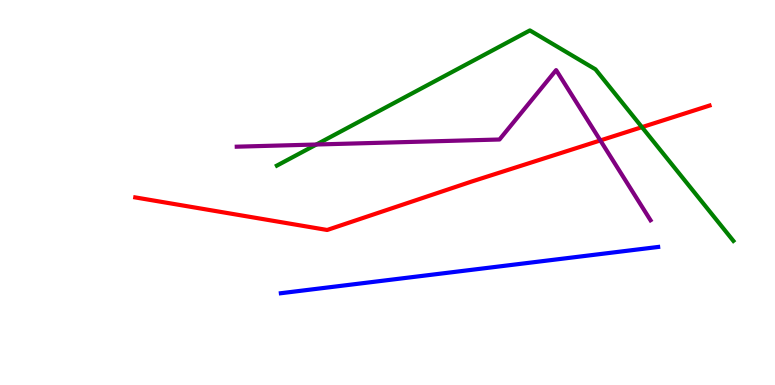[{'lines': ['blue', 'red'], 'intersections': []}, {'lines': ['green', 'red'], 'intersections': [{'x': 8.28, 'y': 6.7}]}, {'lines': ['purple', 'red'], 'intersections': [{'x': 7.75, 'y': 6.35}]}, {'lines': ['blue', 'green'], 'intersections': []}, {'lines': ['blue', 'purple'], 'intersections': []}, {'lines': ['green', 'purple'], 'intersections': [{'x': 4.08, 'y': 6.25}]}]